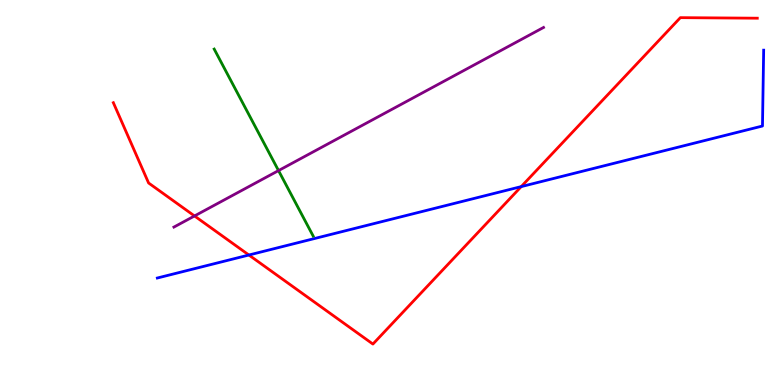[{'lines': ['blue', 'red'], 'intersections': [{'x': 3.21, 'y': 3.38}, {'x': 6.73, 'y': 5.15}]}, {'lines': ['green', 'red'], 'intersections': []}, {'lines': ['purple', 'red'], 'intersections': [{'x': 2.51, 'y': 4.39}]}, {'lines': ['blue', 'green'], 'intersections': []}, {'lines': ['blue', 'purple'], 'intersections': []}, {'lines': ['green', 'purple'], 'intersections': [{'x': 3.59, 'y': 5.57}]}]